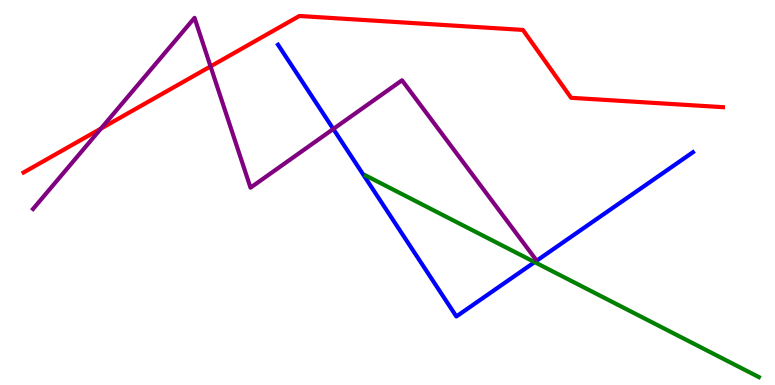[{'lines': ['blue', 'red'], 'intersections': []}, {'lines': ['green', 'red'], 'intersections': []}, {'lines': ['purple', 'red'], 'intersections': [{'x': 1.3, 'y': 6.66}, {'x': 2.72, 'y': 8.28}]}, {'lines': ['blue', 'green'], 'intersections': [{'x': 6.9, 'y': 3.19}]}, {'lines': ['blue', 'purple'], 'intersections': [{'x': 4.3, 'y': 6.65}]}, {'lines': ['green', 'purple'], 'intersections': []}]